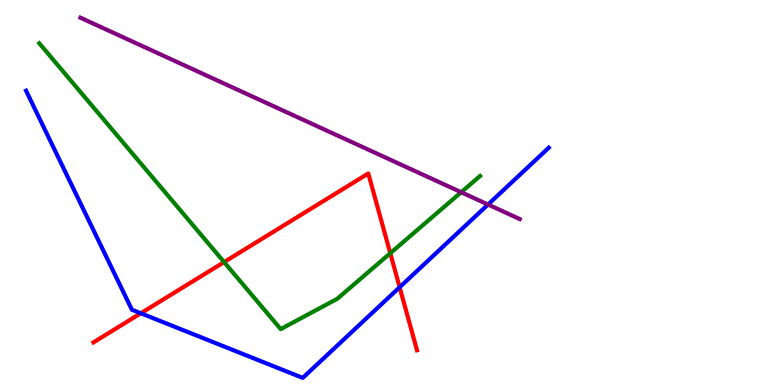[{'lines': ['blue', 'red'], 'intersections': [{'x': 1.82, 'y': 1.86}, {'x': 5.16, 'y': 2.54}]}, {'lines': ['green', 'red'], 'intersections': [{'x': 2.89, 'y': 3.19}, {'x': 5.04, 'y': 3.42}]}, {'lines': ['purple', 'red'], 'intersections': []}, {'lines': ['blue', 'green'], 'intersections': []}, {'lines': ['blue', 'purple'], 'intersections': [{'x': 6.3, 'y': 4.69}]}, {'lines': ['green', 'purple'], 'intersections': [{'x': 5.95, 'y': 5.01}]}]